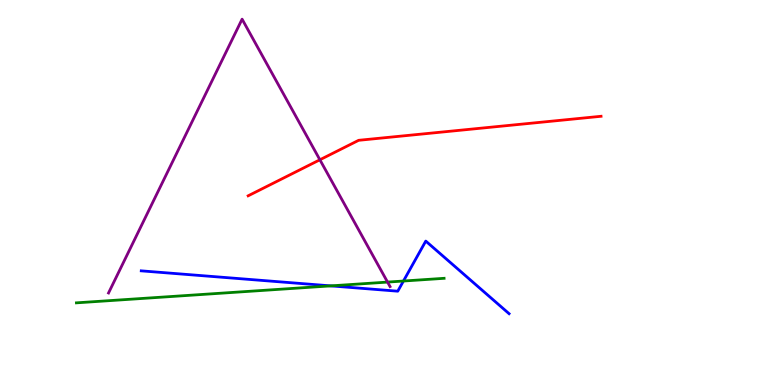[{'lines': ['blue', 'red'], 'intersections': []}, {'lines': ['green', 'red'], 'intersections': []}, {'lines': ['purple', 'red'], 'intersections': [{'x': 4.13, 'y': 5.85}]}, {'lines': ['blue', 'green'], 'intersections': [{'x': 4.27, 'y': 2.57}, {'x': 5.21, 'y': 2.7}]}, {'lines': ['blue', 'purple'], 'intersections': []}, {'lines': ['green', 'purple'], 'intersections': [{'x': 5.0, 'y': 2.67}]}]